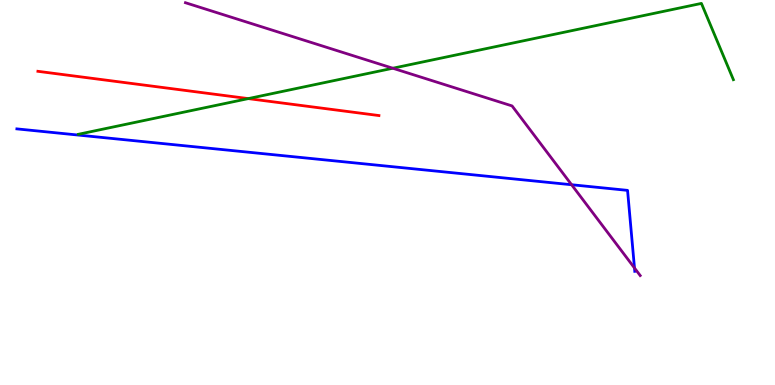[{'lines': ['blue', 'red'], 'intersections': []}, {'lines': ['green', 'red'], 'intersections': [{'x': 3.2, 'y': 7.44}]}, {'lines': ['purple', 'red'], 'intersections': []}, {'lines': ['blue', 'green'], 'intersections': []}, {'lines': ['blue', 'purple'], 'intersections': [{'x': 7.38, 'y': 5.2}, {'x': 8.19, 'y': 3.04}]}, {'lines': ['green', 'purple'], 'intersections': [{'x': 5.07, 'y': 8.23}]}]